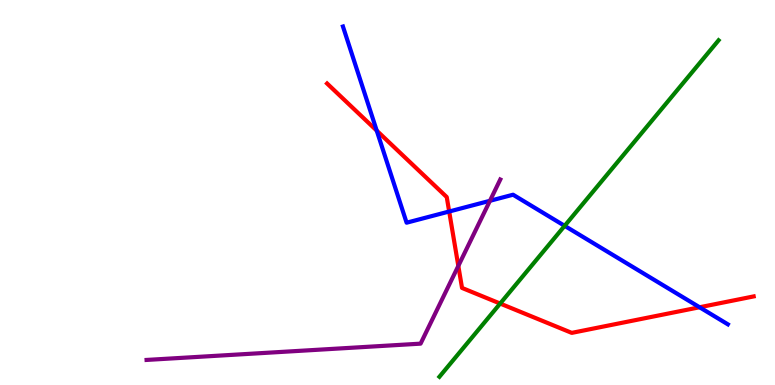[{'lines': ['blue', 'red'], 'intersections': [{'x': 4.86, 'y': 6.61}, {'x': 5.8, 'y': 4.51}, {'x': 9.03, 'y': 2.02}]}, {'lines': ['green', 'red'], 'intersections': [{'x': 6.45, 'y': 2.12}]}, {'lines': ['purple', 'red'], 'intersections': [{'x': 5.91, 'y': 3.09}]}, {'lines': ['blue', 'green'], 'intersections': [{'x': 7.29, 'y': 4.13}]}, {'lines': ['blue', 'purple'], 'intersections': [{'x': 6.32, 'y': 4.78}]}, {'lines': ['green', 'purple'], 'intersections': []}]